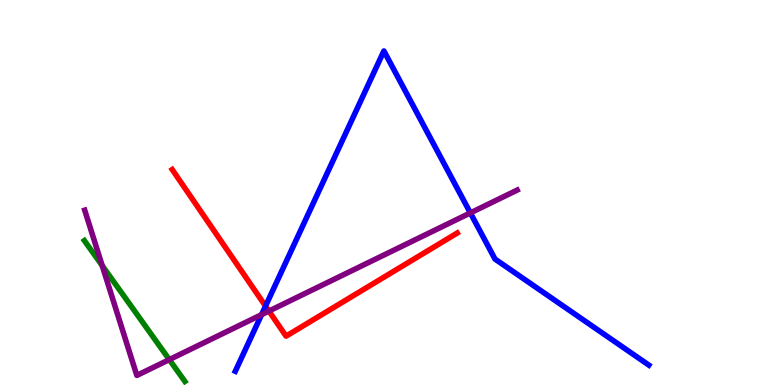[{'lines': ['blue', 'red'], 'intersections': [{'x': 3.43, 'y': 2.05}]}, {'lines': ['green', 'red'], 'intersections': []}, {'lines': ['purple', 'red'], 'intersections': [{'x': 3.47, 'y': 1.92}]}, {'lines': ['blue', 'green'], 'intersections': []}, {'lines': ['blue', 'purple'], 'intersections': [{'x': 3.37, 'y': 1.83}, {'x': 6.07, 'y': 4.47}]}, {'lines': ['green', 'purple'], 'intersections': [{'x': 1.32, 'y': 3.1}, {'x': 2.18, 'y': 0.66}]}]